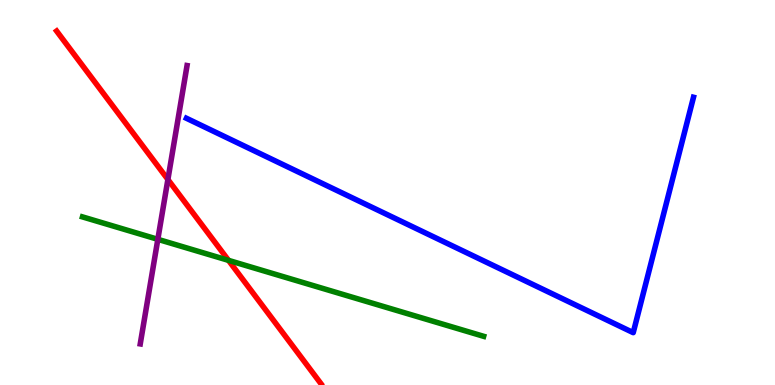[{'lines': ['blue', 'red'], 'intersections': []}, {'lines': ['green', 'red'], 'intersections': [{'x': 2.95, 'y': 3.24}]}, {'lines': ['purple', 'red'], 'intersections': [{'x': 2.17, 'y': 5.34}]}, {'lines': ['blue', 'green'], 'intersections': []}, {'lines': ['blue', 'purple'], 'intersections': []}, {'lines': ['green', 'purple'], 'intersections': [{'x': 2.04, 'y': 3.78}]}]